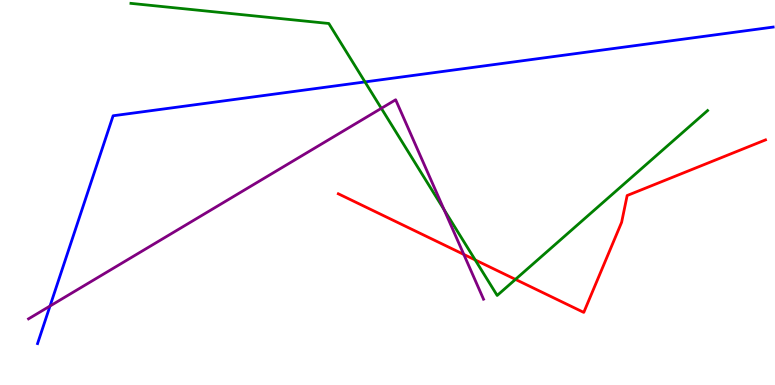[{'lines': ['blue', 'red'], 'intersections': []}, {'lines': ['green', 'red'], 'intersections': [{'x': 6.13, 'y': 3.25}, {'x': 6.65, 'y': 2.74}]}, {'lines': ['purple', 'red'], 'intersections': [{'x': 5.98, 'y': 3.39}]}, {'lines': ['blue', 'green'], 'intersections': [{'x': 4.71, 'y': 7.87}]}, {'lines': ['blue', 'purple'], 'intersections': [{'x': 0.645, 'y': 2.05}]}, {'lines': ['green', 'purple'], 'intersections': [{'x': 4.92, 'y': 7.19}, {'x': 5.73, 'y': 4.55}]}]